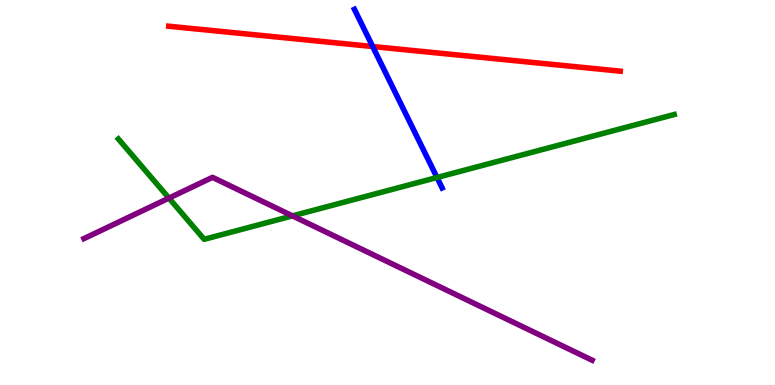[{'lines': ['blue', 'red'], 'intersections': [{'x': 4.81, 'y': 8.79}]}, {'lines': ['green', 'red'], 'intersections': []}, {'lines': ['purple', 'red'], 'intersections': []}, {'lines': ['blue', 'green'], 'intersections': [{'x': 5.64, 'y': 5.39}]}, {'lines': ['blue', 'purple'], 'intersections': []}, {'lines': ['green', 'purple'], 'intersections': [{'x': 2.18, 'y': 4.85}, {'x': 3.77, 'y': 4.39}]}]